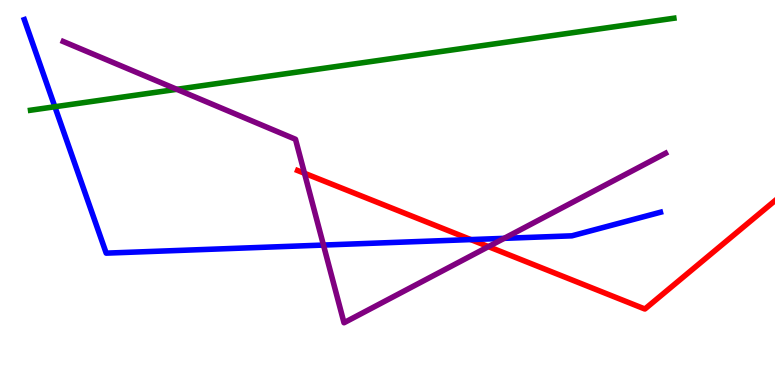[{'lines': ['blue', 'red'], 'intersections': [{'x': 6.07, 'y': 3.78}]}, {'lines': ['green', 'red'], 'intersections': []}, {'lines': ['purple', 'red'], 'intersections': [{'x': 3.93, 'y': 5.5}, {'x': 6.3, 'y': 3.59}]}, {'lines': ['blue', 'green'], 'intersections': [{'x': 0.708, 'y': 7.23}]}, {'lines': ['blue', 'purple'], 'intersections': [{'x': 4.17, 'y': 3.63}, {'x': 6.51, 'y': 3.81}]}, {'lines': ['green', 'purple'], 'intersections': [{'x': 2.28, 'y': 7.68}]}]